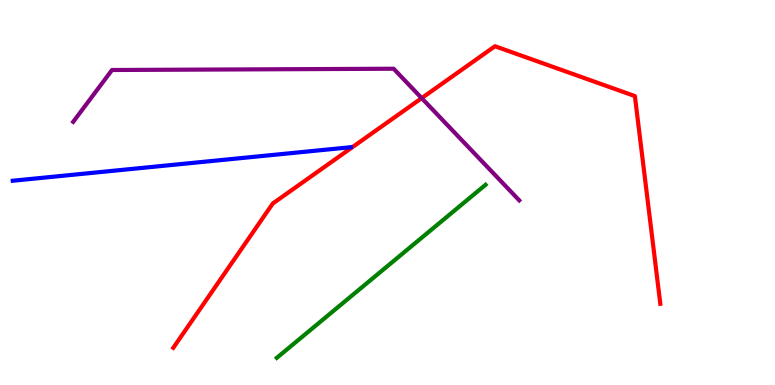[{'lines': ['blue', 'red'], 'intersections': []}, {'lines': ['green', 'red'], 'intersections': []}, {'lines': ['purple', 'red'], 'intersections': [{'x': 5.44, 'y': 7.45}]}, {'lines': ['blue', 'green'], 'intersections': []}, {'lines': ['blue', 'purple'], 'intersections': []}, {'lines': ['green', 'purple'], 'intersections': []}]